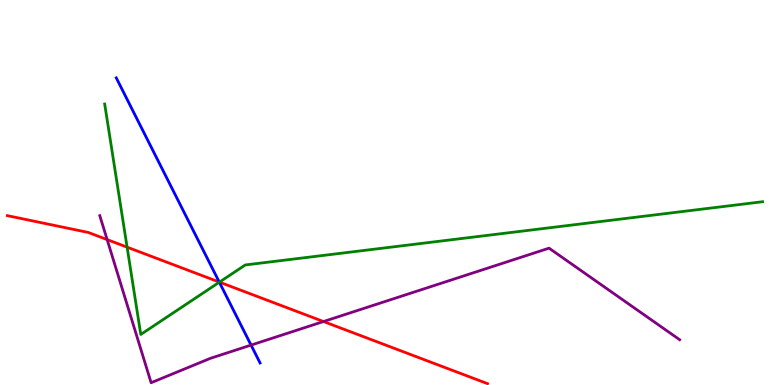[{'lines': ['blue', 'red'], 'intersections': [{'x': 2.83, 'y': 2.67}]}, {'lines': ['green', 'red'], 'intersections': [{'x': 1.64, 'y': 3.58}, {'x': 2.83, 'y': 2.67}]}, {'lines': ['purple', 'red'], 'intersections': [{'x': 1.38, 'y': 3.78}, {'x': 4.17, 'y': 1.65}]}, {'lines': ['blue', 'green'], 'intersections': [{'x': 2.83, 'y': 2.67}]}, {'lines': ['blue', 'purple'], 'intersections': [{'x': 3.24, 'y': 1.04}]}, {'lines': ['green', 'purple'], 'intersections': []}]